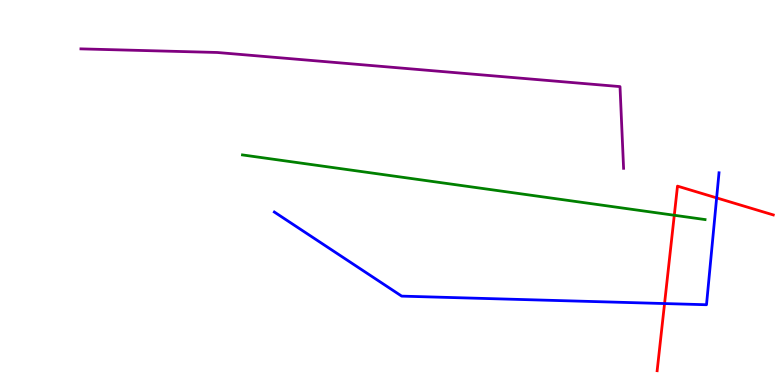[{'lines': ['blue', 'red'], 'intersections': [{'x': 8.57, 'y': 2.12}, {'x': 9.25, 'y': 4.86}]}, {'lines': ['green', 'red'], 'intersections': [{'x': 8.7, 'y': 4.41}]}, {'lines': ['purple', 'red'], 'intersections': []}, {'lines': ['blue', 'green'], 'intersections': []}, {'lines': ['blue', 'purple'], 'intersections': []}, {'lines': ['green', 'purple'], 'intersections': []}]